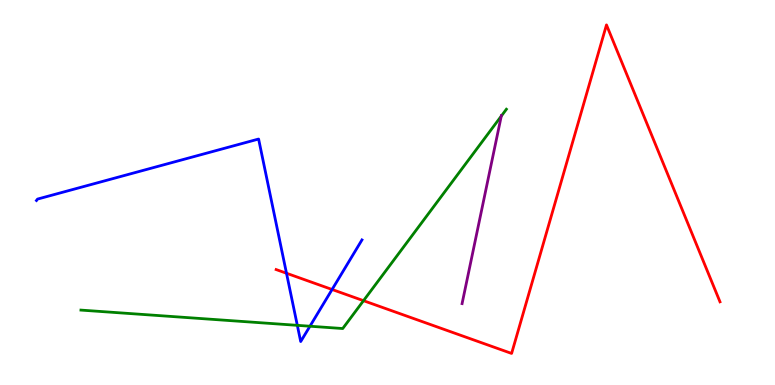[{'lines': ['blue', 'red'], 'intersections': [{'x': 3.7, 'y': 2.9}, {'x': 4.29, 'y': 2.48}]}, {'lines': ['green', 'red'], 'intersections': [{'x': 4.69, 'y': 2.19}]}, {'lines': ['purple', 'red'], 'intersections': []}, {'lines': ['blue', 'green'], 'intersections': [{'x': 3.84, 'y': 1.55}, {'x': 4.0, 'y': 1.53}]}, {'lines': ['blue', 'purple'], 'intersections': []}, {'lines': ['green', 'purple'], 'intersections': [{'x': 6.47, 'y': 6.98}]}]